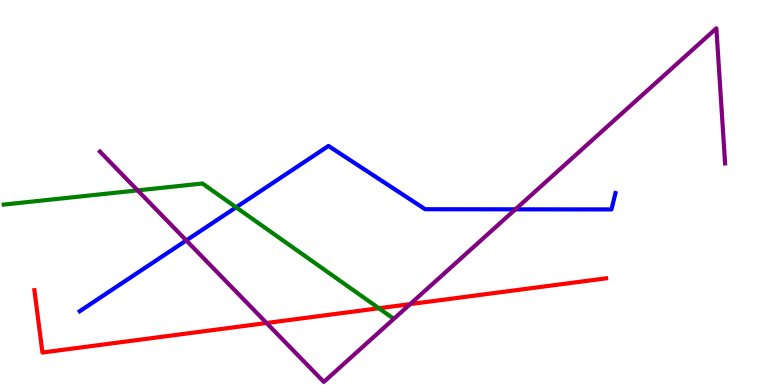[{'lines': ['blue', 'red'], 'intersections': []}, {'lines': ['green', 'red'], 'intersections': [{'x': 4.89, 'y': 1.99}]}, {'lines': ['purple', 'red'], 'intersections': [{'x': 3.44, 'y': 1.61}, {'x': 5.29, 'y': 2.1}]}, {'lines': ['blue', 'green'], 'intersections': [{'x': 3.05, 'y': 4.61}]}, {'lines': ['blue', 'purple'], 'intersections': [{'x': 2.4, 'y': 3.76}, {'x': 6.65, 'y': 4.56}]}, {'lines': ['green', 'purple'], 'intersections': [{'x': 1.78, 'y': 5.05}]}]